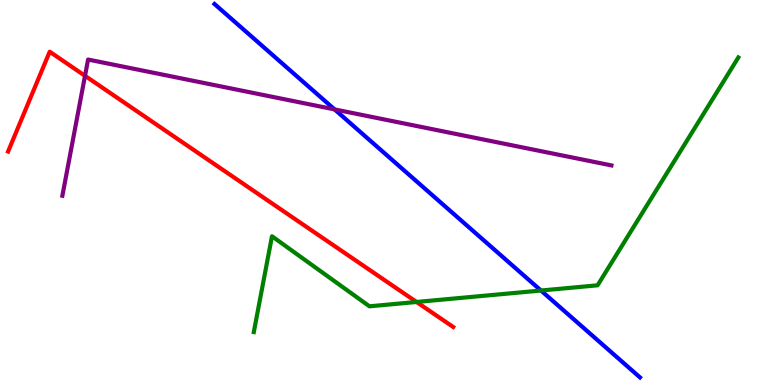[{'lines': ['blue', 'red'], 'intersections': []}, {'lines': ['green', 'red'], 'intersections': [{'x': 5.37, 'y': 2.16}]}, {'lines': ['purple', 'red'], 'intersections': [{'x': 1.1, 'y': 8.03}]}, {'lines': ['blue', 'green'], 'intersections': [{'x': 6.98, 'y': 2.45}]}, {'lines': ['blue', 'purple'], 'intersections': [{'x': 4.32, 'y': 7.16}]}, {'lines': ['green', 'purple'], 'intersections': []}]